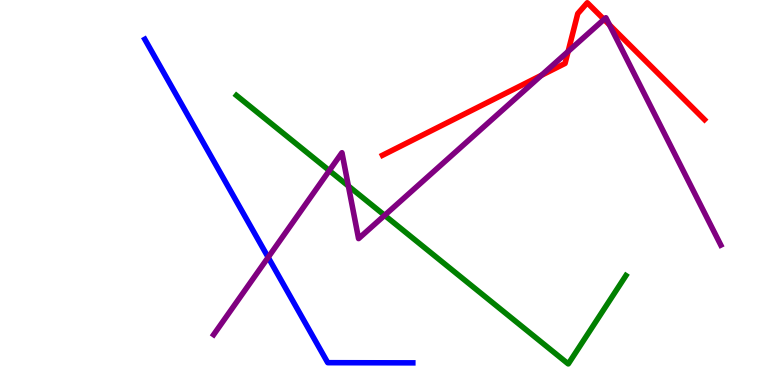[{'lines': ['blue', 'red'], 'intersections': []}, {'lines': ['green', 'red'], 'intersections': []}, {'lines': ['purple', 'red'], 'intersections': [{'x': 6.99, 'y': 8.04}, {'x': 7.33, 'y': 8.66}, {'x': 7.79, 'y': 9.5}, {'x': 7.86, 'y': 9.35}]}, {'lines': ['blue', 'green'], 'intersections': []}, {'lines': ['blue', 'purple'], 'intersections': [{'x': 3.46, 'y': 3.32}]}, {'lines': ['green', 'purple'], 'intersections': [{'x': 4.25, 'y': 5.57}, {'x': 4.5, 'y': 5.17}, {'x': 4.96, 'y': 4.41}]}]